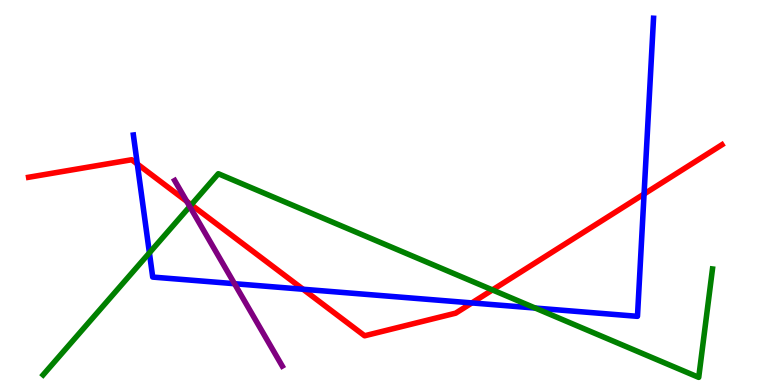[{'lines': ['blue', 'red'], 'intersections': [{'x': 1.77, 'y': 5.74}, {'x': 3.91, 'y': 2.49}, {'x': 6.09, 'y': 2.13}, {'x': 8.31, 'y': 4.96}]}, {'lines': ['green', 'red'], 'intersections': [{'x': 2.47, 'y': 4.68}, {'x': 6.35, 'y': 2.47}]}, {'lines': ['purple', 'red'], 'intersections': [{'x': 2.41, 'y': 4.77}]}, {'lines': ['blue', 'green'], 'intersections': [{'x': 1.93, 'y': 3.43}, {'x': 6.91, 'y': 2.0}]}, {'lines': ['blue', 'purple'], 'intersections': [{'x': 3.03, 'y': 2.63}]}, {'lines': ['green', 'purple'], 'intersections': [{'x': 2.45, 'y': 4.64}]}]